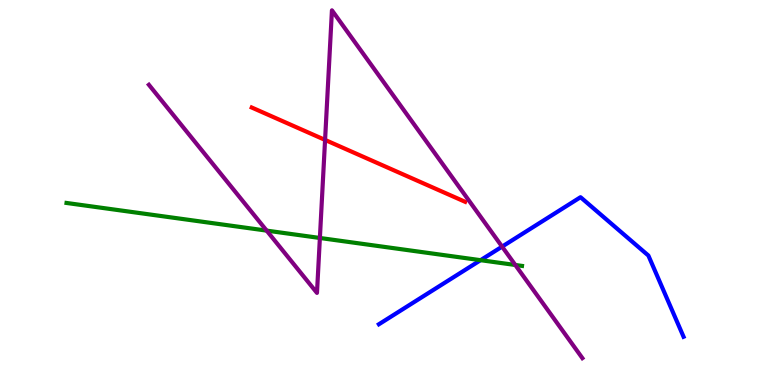[{'lines': ['blue', 'red'], 'intersections': []}, {'lines': ['green', 'red'], 'intersections': []}, {'lines': ['purple', 'red'], 'intersections': [{'x': 4.19, 'y': 6.37}]}, {'lines': ['blue', 'green'], 'intersections': [{'x': 6.2, 'y': 3.24}]}, {'lines': ['blue', 'purple'], 'intersections': [{'x': 6.48, 'y': 3.59}]}, {'lines': ['green', 'purple'], 'intersections': [{'x': 3.44, 'y': 4.01}, {'x': 4.13, 'y': 3.82}, {'x': 6.65, 'y': 3.12}]}]